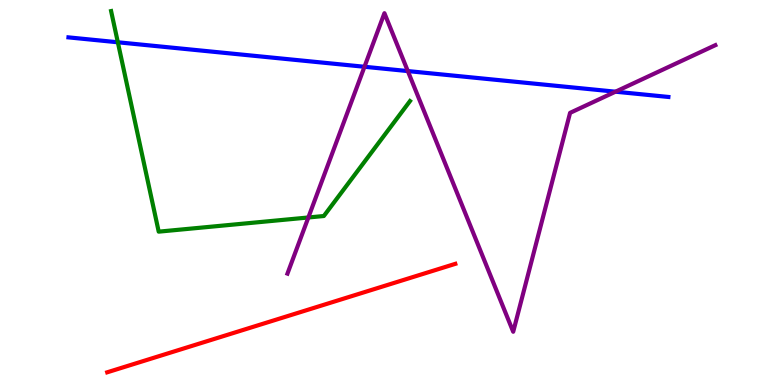[{'lines': ['blue', 'red'], 'intersections': []}, {'lines': ['green', 'red'], 'intersections': []}, {'lines': ['purple', 'red'], 'intersections': []}, {'lines': ['blue', 'green'], 'intersections': [{'x': 1.52, 'y': 8.9}]}, {'lines': ['blue', 'purple'], 'intersections': [{'x': 4.7, 'y': 8.27}, {'x': 5.26, 'y': 8.15}, {'x': 7.94, 'y': 7.62}]}, {'lines': ['green', 'purple'], 'intersections': [{'x': 3.98, 'y': 4.35}]}]